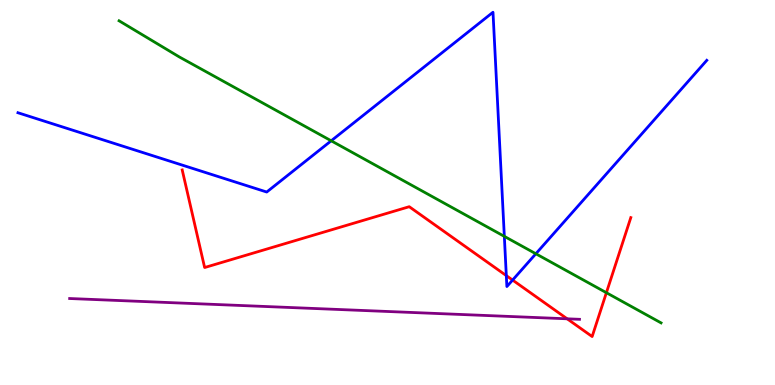[{'lines': ['blue', 'red'], 'intersections': [{'x': 6.53, 'y': 2.84}, {'x': 6.61, 'y': 2.73}]}, {'lines': ['green', 'red'], 'intersections': [{'x': 7.82, 'y': 2.4}]}, {'lines': ['purple', 'red'], 'intersections': [{'x': 7.32, 'y': 1.72}]}, {'lines': ['blue', 'green'], 'intersections': [{'x': 4.27, 'y': 6.34}, {'x': 6.51, 'y': 3.86}, {'x': 6.91, 'y': 3.41}]}, {'lines': ['blue', 'purple'], 'intersections': []}, {'lines': ['green', 'purple'], 'intersections': []}]